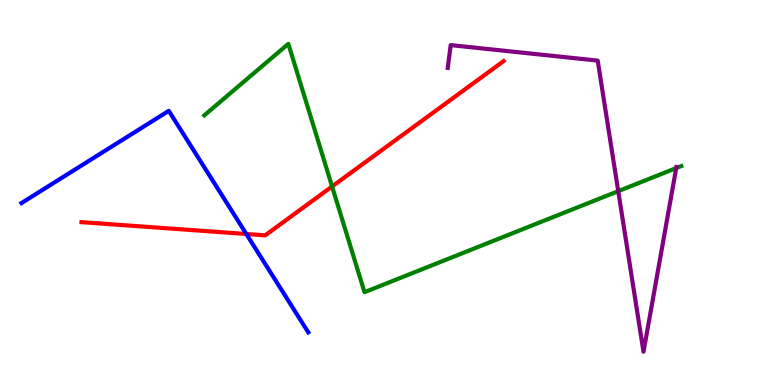[{'lines': ['blue', 'red'], 'intersections': [{'x': 3.18, 'y': 3.92}]}, {'lines': ['green', 'red'], 'intersections': [{'x': 4.28, 'y': 5.16}]}, {'lines': ['purple', 'red'], 'intersections': []}, {'lines': ['blue', 'green'], 'intersections': []}, {'lines': ['blue', 'purple'], 'intersections': []}, {'lines': ['green', 'purple'], 'intersections': [{'x': 7.98, 'y': 5.03}, {'x': 8.73, 'y': 5.63}]}]